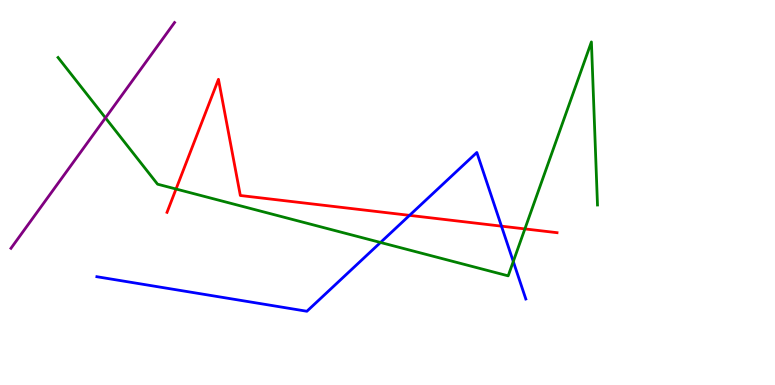[{'lines': ['blue', 'red'], 'intersections': [{'x': 5.28, 'y': 4.41}, {'x': 6.47, 'y': 4.13}]}, {'lines': ['green', 'red'], 'intersections': [{'x': 2.27, 'y': 5.09}, {'x': 6.77, 'y': 4.05}]}, {'lines': ['purple', 'red'], 'intersections': []}, {'lines': ['blue', 'green'], 'intersections': [{'x': 4.91, 'y': 3.7}, {'x': 6.62, 'y': 3.21}]}, {'lines': ['blue', 'purple'], 'intersections': []}, {'lines': ['green', 'purple'], 'intersections': [{'x': 1.36, 'y': 6.94}]}]